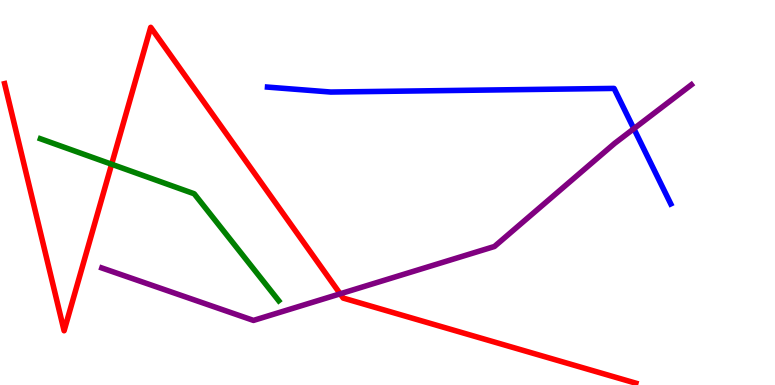[{'lines': ['blue', 'red'], 'intersections': []}, {'lines': ['green', 'red'], 'intersections': [{'x': 1.44, 'y': 5.73}]}, {'lines': ['purple', 'red'], 'intersections': [{'x': 4.39, 'y': 2.37}]}, {'lines': ['blue', 'green'], 'intersections': []}, {'lines': ['blue', 'purple'], 'intersections': [{'x': 8.18, 'y': 6.66}]}, {'lines': ['green', 'purple'], 'intersections': []}]